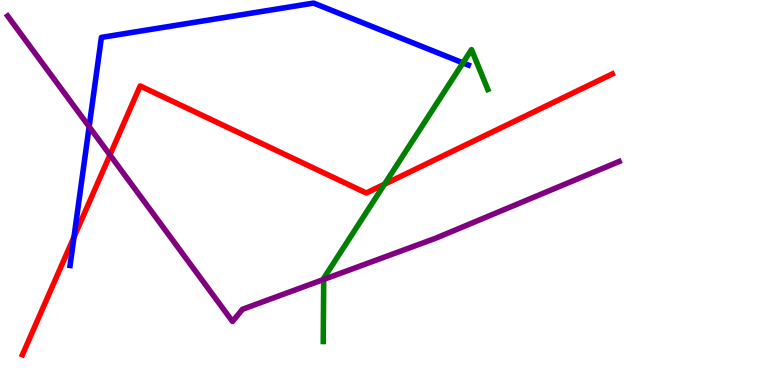[{'lines': ['blue', 'red'], 'intersections': [{'x': 0.955, 'y': 3.84}]}, {'lines': ['green', 'red'], 'intersections': [{'x': 4.96, 'y': 5.22}]}, {'lines': ['purple', 'red'], 'intersections': [{'x': 1.42, 'y': 5.97}]}, {'lines': ['blue', 'green'], 'intersections': [{'x': 5.97, 'y': 8.37}]}, {'lines': ['blue', 'purple'], 'intersections': [{'x': 1.15, 'y': 6.71}]}, {'lines': ['green', 'purple'], 'intersections': [{'x': 4.18, 'y': 2.74}]}]